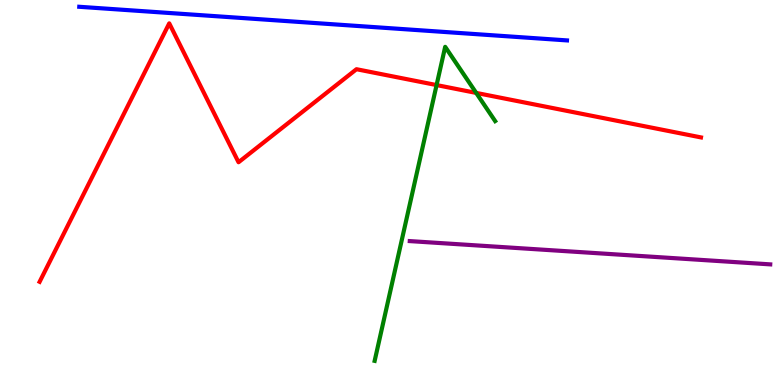[{'lines': ['blue', 'red'], 'intersections': []}, {'lines': ['green', 'red'], 'intersections': [{'x': 5.63, 'y': 7.79}, {'x': 6.14, 'y': 7.59}]}, {'lines': ['purple', 'red'], 'intersections': []}, {'lines': ['blue', 'green'], 'intersections': []}, {'lines': ['blue', 'purple'], 'intersections': []}, {'lines': ['green', 'purple'], 'intersections': []}]